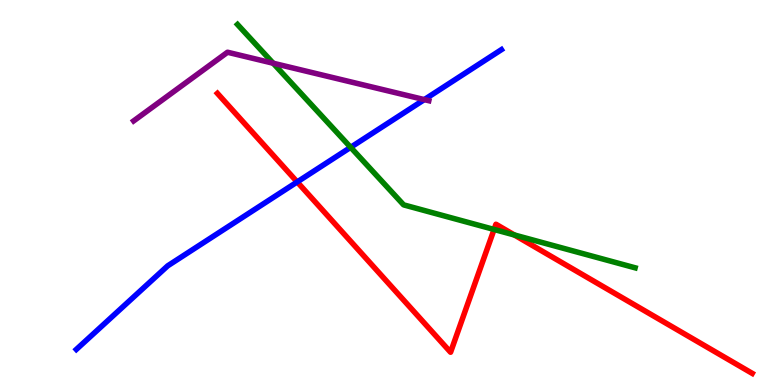[{'lines': ['blue', 'red'], 'intersections': [{'x': 3.83, 'y': 5.27}]}, {'lines': ['green', 'red'], 'intersections': [{'x': 6.38, 'y': 4.04}, {'x': 6.64, 'y': 3.9}]}, {'lines': ['purple', 'red'], 'intersections': []}, {'lines': ['blue', 'green'], 'intersections': [{'x': 4.52, 'y': 6.17}]}, {'lines': ['blue', 'purple'], 'intersections': [{'x': 5.48, 'y': 7.41}]}, {'lines': ['green', 'purple'], 'intersections': [{'x': 3.53, 'y': 8.36}]}]